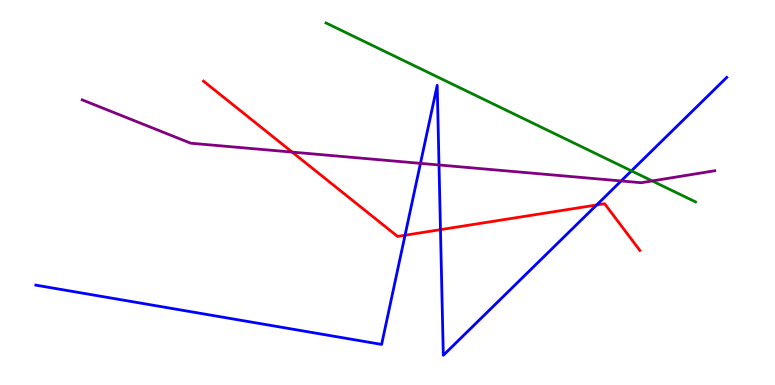[{'lines': ['blue', 'red'], 'intersections': [{'x': 5.23, 'y': 3.89}, {'x': 5.68, 'y': 4.04}, {'x': 7.7, 'y': 4.68}]}, {'lines': ['green', 'red'], 'intersections': []}, {'lines': ['purple', 'red'], 'intersections': [{'x': 3.77, 'y': 6.05}]}, {'lines': ['blue', 'green'], 'intersections': [{'x': 8.15, 'y': 5.56}]}, {'lines': ['blue', 'purple'], 'intersections': [{'x': 5.43, 'y': 5.76}, {'x': 5.66, 'y': 5.71}, {'x': 8.01, 'y': 5.3}]}, {'lines': ['green', 'purple'], 'intersections': [{'x': 8.42, 'y': 5.3}]}]